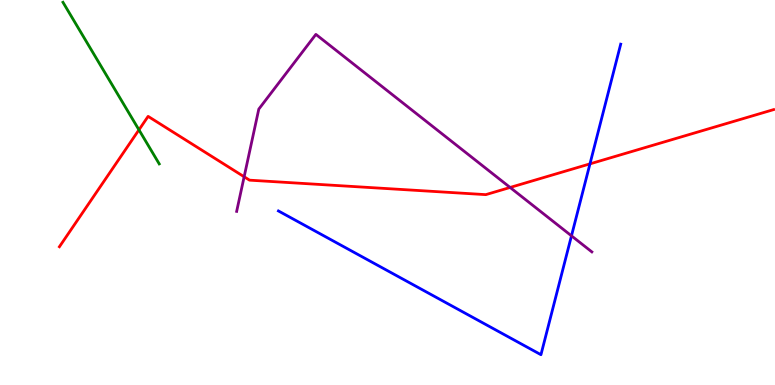[{'lines': ['blue', 'red'], 'intersections': [{'x': 7.61, 'y': 5.74}]}, {'lines': ['green', 'red'], 'intersections': [{'x': 1.79, 'y': 6.63}]}, {'lines': ['purple', 'red'], 'intersections': [{'x': 3.15, 'y': 5.41}, {'x': 6.58, 'y': 5.13}]}, {'lines': ['blue', 'green'], 'intersections': []}, {'lines': ['blue', 'purple'], 'intersections': [{'x': 7.37, 'y': 3.87}]}, {'lines': ['green', 'purple'], 'intersections': []}]